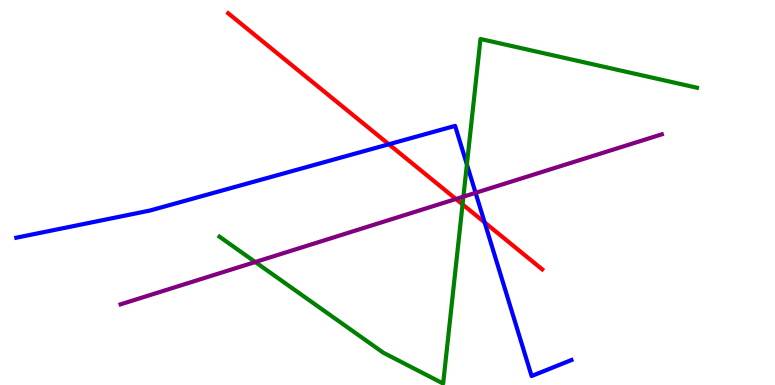[{'lines': ['blue', 'red'], 'intersections': [{'x': 5.02, 'y': 6.25}, {'x': 6.25, 'y': 4.22}]}, {'lines': ['green', 'red'], 'intersections': [{'x': 5.97, 'y': 4.69}]}, {'lines': ['purple', 'red'], 'intersections': [{'x': 5.88, 'y': 4.83}]}, {'lines': ['blue', 'green'], 'intersections': [{'x': 6.02, 'y': 5.73}]}, {'lines': ['blue', 'purple'], 'intersections': [{'x': 6.14, 'y': 4.99}]}, {'lines': ['green', 'purple'], 'intersections': [{'x': 3.29, 'y': 3.19}, {'x': 5.98, 'y': 4.89}]}]